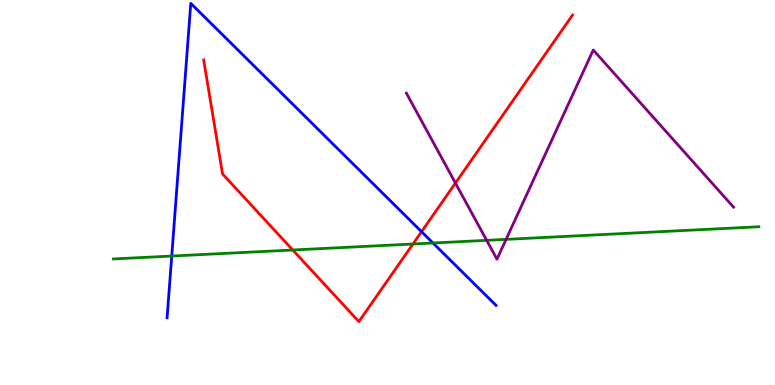[{'lines': ['blue', 'red'], 'intersections': [{'x': 5.44, 'y': 3.98}]}, {'lines': ['green', 'red'], 'intersections': [{'x': 3.78, 'y': 3.51}, {'x': 5.33, 'y': 3.66}]}, {'lines': ['purple', 'red'], 'intersections': [{'x': 5.88, 'y': 5.24}]}, {'lines': ['blue', 'green'], 'intersections': [{'x': 2.22, 'y': 3.35}, {'x': 5.59, 'y': 3.69}]}, {'lines': ['blue', 'purple'], 'intersections': []}, {'lines': ['green', 'purple'], 'intersections': [{'x': 6.28, 'y': 3.76}, {'x': 6.53, 'y': 3.78}]}]